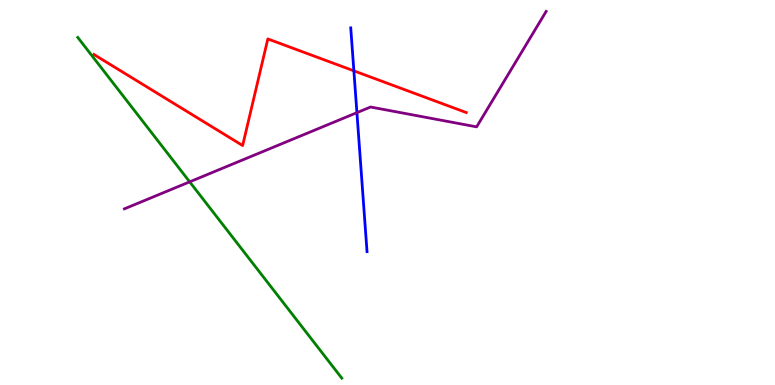[{'lines': ['blue', 'red'], 'intersections': [{'x': 4.57, 'y': 8.16}]}, {'lines': ['green', 'red'], 'intersections': []}, {'lines': ['purple', 'red'], 'intersections': []}, {'lines': ['blue', 'green'], 'intersections': []}, {'lines': ['blue', 'purple'], 'intersections': [{'x': 4.61, 'y': 7.07}]}, {'lines': ['green', 'purple'], 'intersections': [{'x': 2.45, 'y': 5.28}]}]